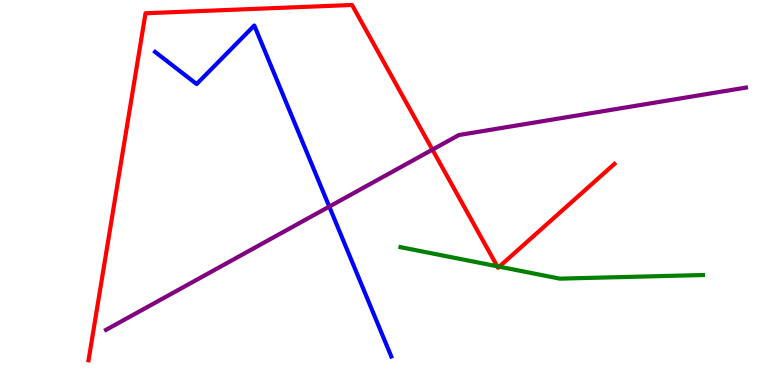[{'lines': ['blue', 'red'], 'intersections': []}, {'lines': ['green', 'red'], 'intersections': [{'x': 6.42, 'y': 3.08}, {'x': 6.44, 'y': 3.07}]}, {'lines': ['purple', 'red'], 'intersections': [{'x': 5.58, 'y': 6.11}]}, {'lines': ['blue', 'green'], 'intersections': []}, {'lines': ['blue', 'purple'], 'intersections': [{'x': 4.25, 'y': 4.63}]}, {'lines': ['green', 'purple'], 'intersections': []}]